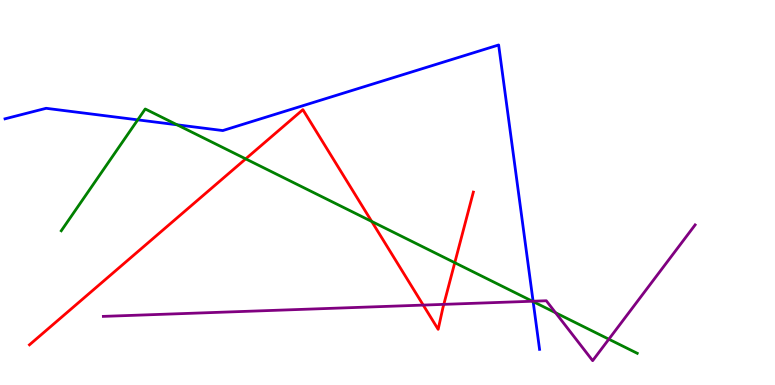[{'lines': ['blue', 'red'], 'intersections': []}, {'lines': ['green', 'red'], 'intersections': [{'x': 3.17, 'y': 5.87}, {'x': 4.8, 'y': 4.25}, {'x': 5.87, 'y': 3.18}]}, {'lines': ['purple', 'red'], 'intersections': [{'x': 5.46, 'y': 2.08}, {'x': 5.73, 'y': 2.09}]}, {'lines': ['blue', 'green'], 'intersections': [{'x': 1.78, 'y': 6.89}, {'x': 2.28, 'y': 6.76}, {'x': 6.88, 'y': 2.17}]}, {'lines': ['blue', 'purple'], 'intersections': [{'x': 6.88, 'y': 2.18}]}, {'lines': ['green', 'purple'], 'intersections': [{'x': 6.87, 'y': 2.18}, {'x': 7.17, 'y': 1.88}, {'x': 7.86, 'y': 1.19}]}]